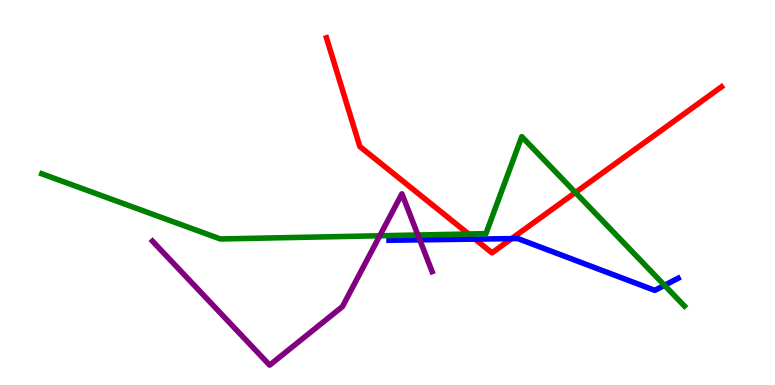[{'lines': ['blue', 'red'], 'intersections': [{'x': 6.13, 'y': 3.79}, {'x': 6.6, 'y': 3.8}]}, {'lines': ['green', 'red'], 'intersections': [{'x': 6.05, 'y': 3.92}, {'x': 7.42, 'y': 5.0}]}, {'lines': ['purple', 'red'], 'intersections': []}, {'lines': ['blue', 'green'], 'intersections': [{'x': 8.57, 'y': 2.59}]}, {'lines': ['blue', 'purple'], 'intersections': [{'x': 5.42, 'y': 3.77}]}, {'lines': ['green', 'purple'], 'intersections': [{'x': 4.9, 'y': 3.88}, {'x': 5.39, 'y': 3.9}]}]